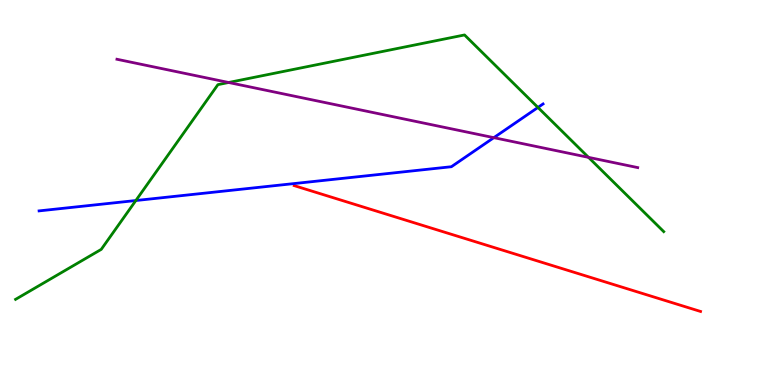[{'lines': ['blue', 'red'], 'intersections': []}, {'lines': ['green', 'red'], 'intersections': []}, {'lines': ['purple', 'red'], 'intersections': []}, {'lines': ['blue', 'green'], 'intersections': [{'x': 1.75, 'y': 4.79}, {'x': 6.94, 'y': 7.21}]}, {'lines': ['blue', 'purple'], 'intersections': [{'x': 6.37, 'y': 6.42}]}, {'lines': ['green', 'purple'], 'intersections': [{'x': 2.95, 'y': 7.86}, {'x': 7.59, 'y': 5.91}]}]